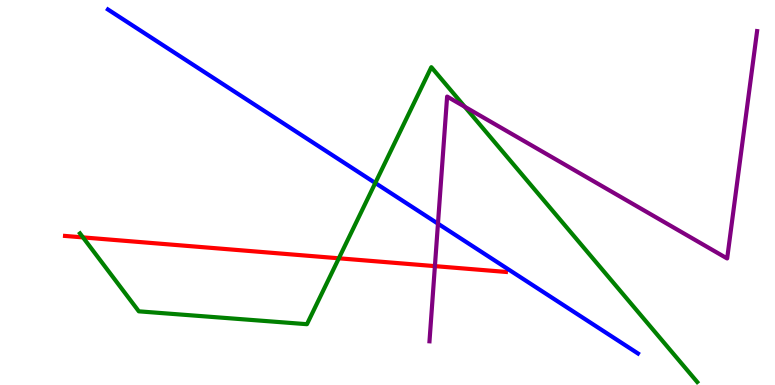[{'lines': ['blue', 'red'], 'intersections': []}, {'lines': ['green', 'red'], 'intersections': [{'x': 1.07, 'y': 3.83}, {'x': 4.37, 'y': 3.29}]}, {'lines': ['purple', 'red'], 'intersections': [{'x': 5.61, 'y': 3.09}]}, {'lines': ['blue', 'green'], 'intersections': [{'x': 4.84, 'y': 5.25}]}, {'lines': ['blue', 'purple'], 'intersections': [{'x': 5.65, 'y': 4.19}]}, {'lines': ['green', 'purple'], 'intersections': [{'x': 6.0, 'y': 7.23}]}]